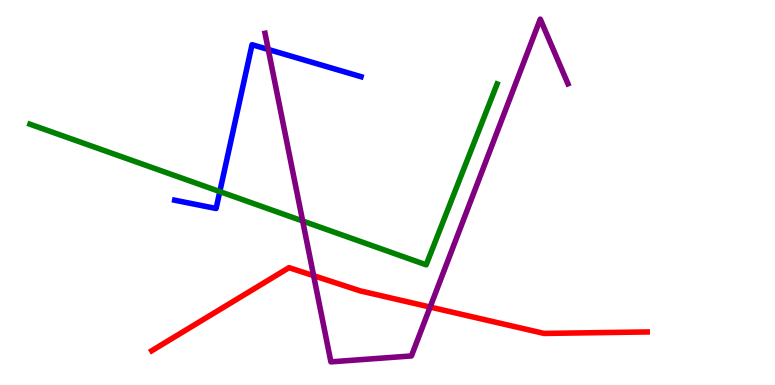[{'lines': ['blue', 'red'], 'intersections': []}, {'lines': ['green', 'red'], 'intersections': []}, {'lines': ['purple', 'red'], 'intersections': [{'x': 4.05, 'y': 2.84}, {'x': 5.55, 'y': 2.02}]}, {'lines': ['blue', 'green'], 'intersections': [{'x': 2.84, 'y': 5.02}]}, {'lines': ['blue', 'purple'], 'intersections': [{'x': 3.46, 'y': 8.72}]}, {'lines': ['green', 'purple'], 'intersections': [{'x': 3.91, 'y': 4.26}]}]